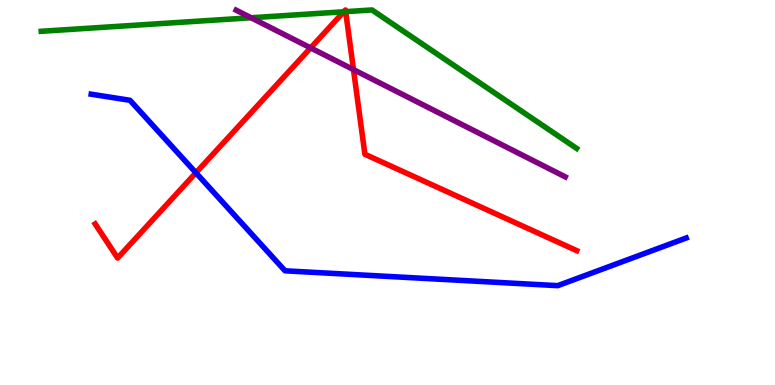[{'lines': ['blue', 'red'], 'intersections': [{'x': 2.53, 'y': 5.51}]}, {'lines': ['green', 'red'], 'intersections': [{'x': 4.44, 'y': 9.69}, {'x': 4.46, 'y': 9.7}]}, {'lines': ['purple', 'red'], 'intersections': [{'x': 4.01, 'y': 8.76}, {'x': 4.56, 'y': 8.19}]}, {'lines': ['blue', 'green'], 'intersections': []}, {'lines': ['blue', 'purple'], 'intersections': []}, {'lines': ['green', 'purple'], 'intersections': [{'x': 3.24, 'y': 9.54}]}]